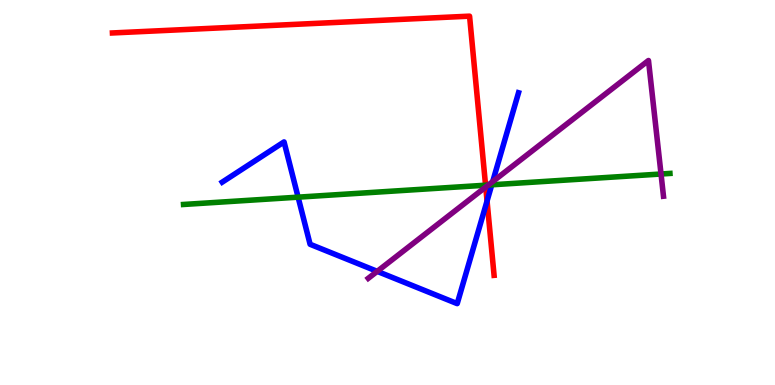[{'lines': ['blue', 'red'], 'intersections': [{'x': 6.28, 'y': 4.78}]}, {'lines': ['green', 'red'], 'intersections': [{'x': 6.27, 'y': 5.19}]}, {'lines': ['purple', 'red'], 'intersections': [{'x': 6.27, 'y': 5.14}]}, {'lines': ['blue', 'green'], 'intersections': [{'x': 3.85, 'y': 4.88}, {'x': 6.35, 'y': 5.2}]}, {'lines': ['blue', 'purple'], 'intersections': [{'x': 4.87, 'y': 2.95}, {'x': 6.36, 'y': 5.28}]}, {'lines': ['green', 'purple'], 'intersections': [{'x': 6.3, 'y': 5.19}, {'x': 8.53, 'y': 5.48}]}]